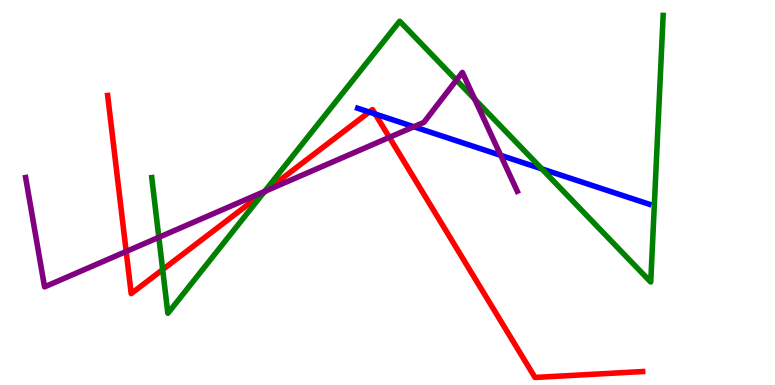[{'lines': ['blue', 'red'], 'intersections': [{'x': 4.76, 'y': 7.09}, {'x': 4.84, 'y': 7.04}]}, {'lines': ['green', 'red'], 'intersections': [{'x': 2.1, 'y': 3.0}, {'x': 3.4, 'y': 5.0}]}, {'lines': ['purple', 'red'], 'intersections': [{'x': 1.63, 'y': 3.47}, {'x': 3.43, 'y': 5.04}, {'x': 5.02, 'y': 6.43}]}, {'lines': ['blue', 'green'], 'intersections': [{'x': 6.99, 'y': 5.61}]}, {'lines': ['blue', 'purple'], 'intersections': [{'x': 5.34, 'y': 6.71}, {'x': 6.46, 'y': 5.97}]}, {'lines': ['green', 'purple'], 'intersections': [{'x': 2.05, 'y': 3.84}, {'x': 3.41, 'y': 5.03}, {'x': 5.89, 'y': 7.92}, {'x': 6.13, 'y': 7.42}]}]